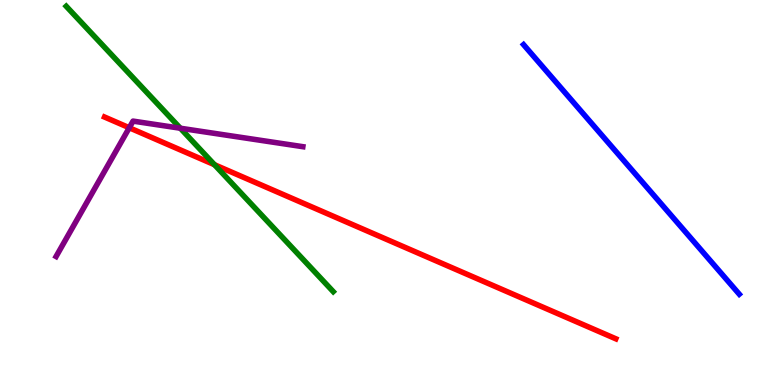[{'lines': ['blue', 'red'], 'intersections': []}, {'lines': ['green', 'red'], 'intersections': [{'x': 2.77, 'y': 5.72}]}, {'lines': ['purple', 'red'], 'intersections': [{'x': 1.67, 'y': 6.68}]}, {'lines': ['blue', 'green'], 'intersections': []}, {'lines': ['blue', 'purple'], 'intersections': []}, {'lines': ['green', 'purple'], 'intersections': [{'x': 2.33, 'y': 6.67}]}]